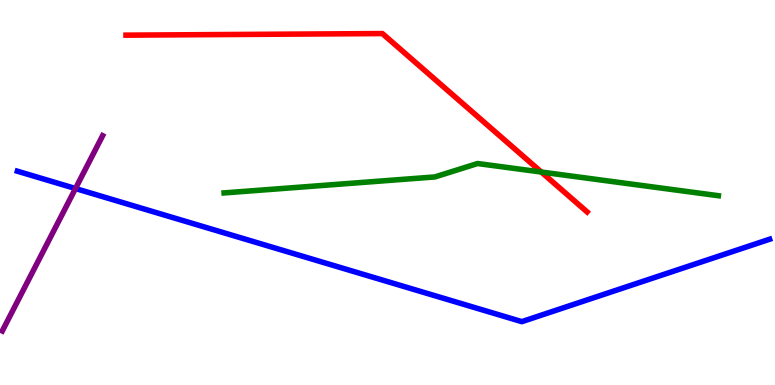[{'lines': ['blue', 'red'], 'intersections': []}, {'lines': ['green', 'red'], 'intersections': [{'x': 6.98, 'y': 5.53}]}, {'lines': ['purple', 'red'], 'intersections': []}, {'lines': ['blue', 'green'], 'intersections': []}, {'lines': ['blue', 'purple'], 'intersections': [{'x': 0.974, 'y': 5.1}]}, {'lines': ['green', 'purple'], 'intersections': []}]